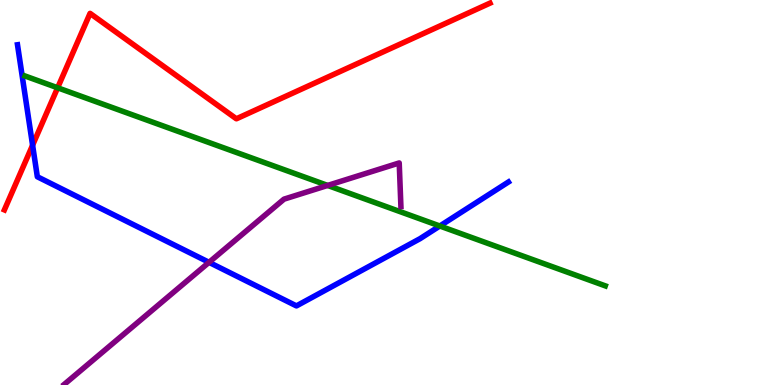[{'lines': ['blue', 'red'], 'intersections': [{'x': 0.421, 'y': 6.23}]}, {'lines': ['green', 'red'], 'intersections': [{'x': 0.744, 'y': 7.72}]}, {'lines': ['purple', 'red'], 'intersections': []}, {'lines': ['blue', 'green'], 'intersections': [{'x': 5.67, 'y': 4.13}]}, {'lines': ['blue', 'purple'], 'intersections': [{'x': 2.7, 'y': 3.19}]}, {'lines': ['green', 'purple'], 'intersections': [{'x': 4.23, 'y': 5.18}]}]